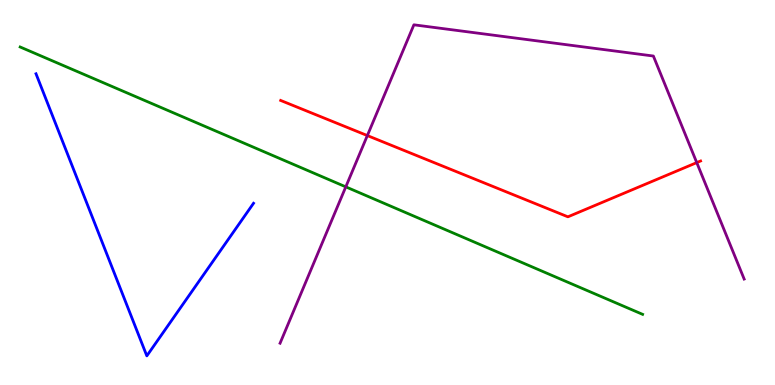[{'lines': ['blue', 'red'], 'intersections': []}, {'lines': ['green', 'red'], 'intersections': []}, {'lines': ['purple', 'red'], 'intersections': [{'x': 4.74, 'y': 6.48}, {'x': 8.99, 'y': 5.78}]}, {'lines': ['blue', 'green'], 'intersections': []}, {'lines': ['blue', 'purple'], 'intersections': []}, {'lines': ['green', 'purple'], 'intersections': [{'x': 4.46, 'y': 5.15}]}]